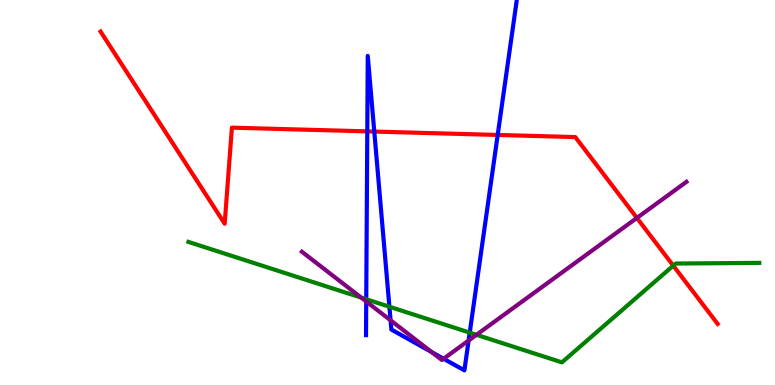[{'lines': ['blue', 'red'], 'intersections': [{'x': 4.74, 'y': 6.59}, {'x': 4.83, 'y': 6.58}, {'x': 6.42, 'y': 6.49}]}, {'lines': ['green', 'red'], 'intersections': [{'x': 8.69, 'y': 3.1}]}, {'lines': ['purple', 'red'], 'intersections': [{'x': 8.22, 'y': 4.34}]}, {'lines': ['blue', 'green'], 'intersections': [{'x': 4.73, 'y': 2.23}, {'x': 5.02, 'y': 2.03}, {'x': 6.06, 'y': 1.36}]}, {'lines': ['blue', 'purple'], 'intersections': [{'x': 4.73, 'y': 2.17}, {'x': 5.04, 'y': 1.68}, {'x': 5.57, 'y': 0.856}, {'x': 5.72, 'y': 0.682}, {'x': 6.05, 'y': 1.16}]}, {'lines': ['green', 'purple'], 'intersections': [{'x': 4.66, 'y': 2.27}, {'x': 6.15, 'y': 1.3}]}]